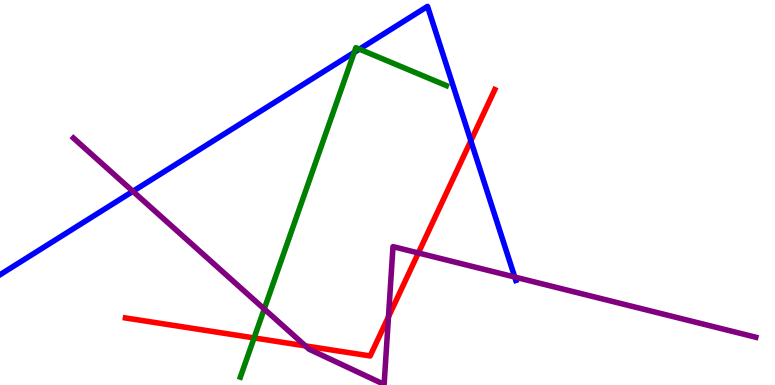[{'lines': ['blue', 'red'], 'intersections': [{'x': 6.08, 'y': 6.34}]}, {'lines': ['green', 'red'], 'intersections': [{'x': 3.28, 'y': 1.22}]}, {'lines': ['purple', 'red'], 'intersections': [{'x': 3.94, 'y': 1.02}, {'x': 5.01, 'y': 1.77}, {'x': 5.4, 'y': 3.43}]}, {'lines': ['blue', 'green'], 'intersections': [{'x': 4.57, 'y': 8.64}, {'x': 4.64, 'y': 8.72}]}, {'lines': ['blue', 'purple'], 'intersections': [{'x': 1.71, 'y': 5.03}, {'x': 6.64, 'y': 2.8}]}, {'lines': ['green', 'purple'], 'intersections': [{'x': 3.41, 'y': 1.97}]}]